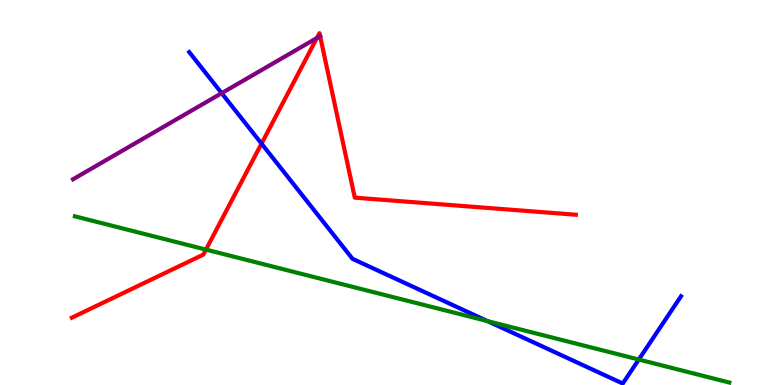[{'lines': ['blue', 'red'], 'intersections': [{'x': 3.37, 'y': 6.27}]}, {'lines': ['green', 'red'], 'intersections': [{'x': 2.66, 'y': 3.52}]}, {'lines': ['purple', 'red'], 'intersections': [{'x': 4.09, 'y': 9.01}, {'x': 4.13, 'y': 9.06}]}, {'lines': ['blue', 'green'], 'intersections': [{'x': 6.29, 'y': 1.66}, {'x': 8.24, 'y': 0.662}]}, {'lines': ['blue', 'purple'], 'intersections': [{'x': 2.86, 'y': 7.58}]}, {'lines': ['green', 'purple'], 'intersections': []}]